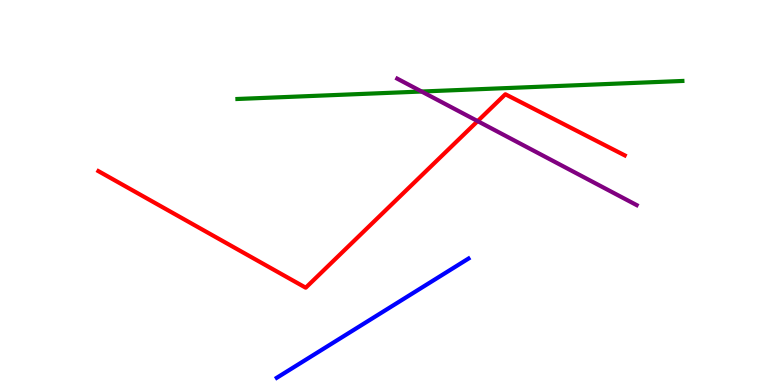[{'lines': ['blue', 'red'], 'intersections': []}, {'lines': ['green', 'red'], 'intersections': []}, {'lines': ['purple', 'red'], 'intersections': [{'x': 6.16, 'y': 6.85}]}, {'lines': ['blue', 'green'], 'intersections': []}, {'lines': ['blue', 'purple'], 'intersections': []}, {'lines': ['green', 'purple'], 'intersections': [{'x': 5.44, 'y': 7.62}]}]